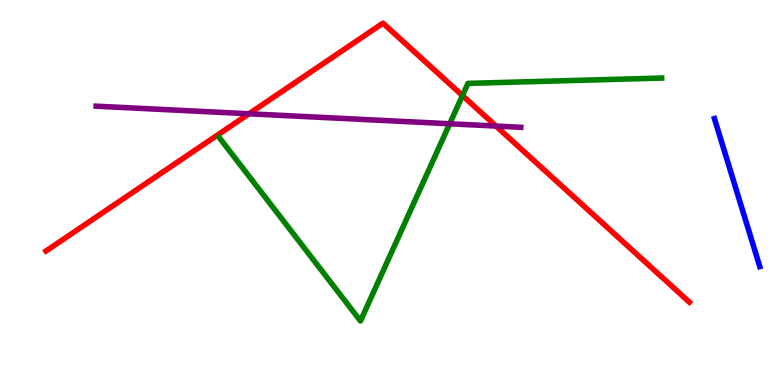[{'lines': ['blue', 'red'], 'intersections': []}, {'lines': ['green', 'red'], 'intersections': [{'x': 5.97, 'y': 7.52}]}, {'lines': ['purple', 'red'], 'intersections': [{'x': 3.21, 'y': 7.04}, {'x': 6.4, 'y': 6.73}]}, {'lines': ['blue', 'green'], 'intersections': []}, {'lines': ['blue', 'purple'], 'intersections': []}, {'lines': ['green', 'purple'], 'intersections': [{'x': 5.8, 'y': 6.79}]}]